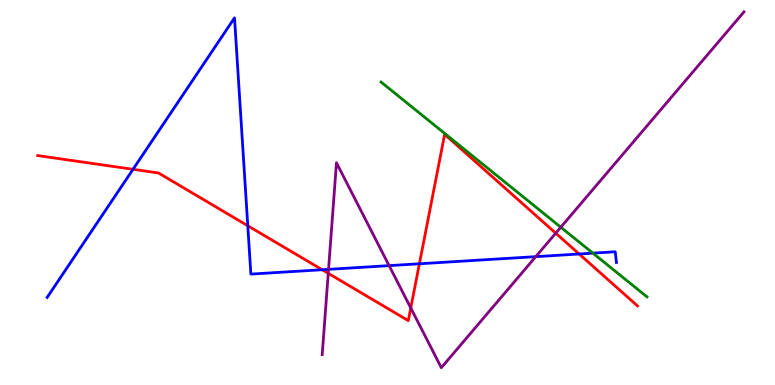[{'lines': ['blue', 'red'], 'intersections': [{'x': 1.72, 'y': 5.6}, {'x': 3.2, 'y': 4.14}, {'x': 4.16, 'y': 2.99}, {'x': 5.41, 'y': 3.15}, {'x': 7.47, 'y': 3.4}]}, {'lines': ['green', 'red'], 'intersections': []}, {'lines': ['purple', 'red'], 'intersections': [{'x': 4.24, 'y': 2.9}, {'x': 5.3, 'y': 2.0}, {'x': 7.17, 'y': 3.94}]}, {'lines': ['blue', 'green'], 'intersections': [{'x': 7.65, 'y': 3.42}]}, {'lines': ['blue', 'purple'], 'intersections': [{'x': 4.24, 'y': 3.0}, {'x': 5.02, 'y': 3.1}, {'x': 6.91, 'y': 3.33}]}, {'lines': ['green', 'purple'], 'intersections': [{'x': 7.24, 'y': 4.1}]}]